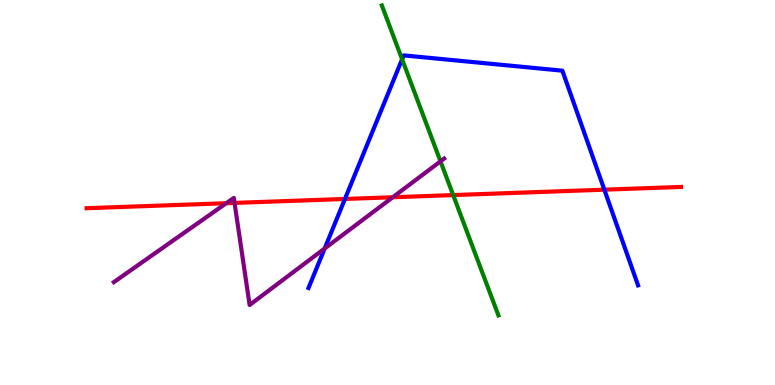[{'lines': ['blue', 'red'], 'intersections': [{'x': 4.45, 'y': 4.83}, {'x': 7.8, 'y': 5.07}]}, {'lines': ['green', 'red'], 'intersections': [{'x': 5.85, 'y': 4.93}]}, {'lines': ['purple', 'red'], 'intersections': [{'x': 2.92, 'y': 4.72}, {'x': 3.03, 'y': 4.73}, {'x': 5.07, 'y': 4.88}]}, {'lines': ['blue', 'green'], 'intersections': [{'x': 5.19, 'y': 8.46}]}, {'lines': ['blue', 'purple'], 'intersections': [{'x': 4.19, 'y': 3.55}]}, {'lines': ['green', 'purple'], 'intersections': [{'x': 5.68, 'y': 5.81}]}]